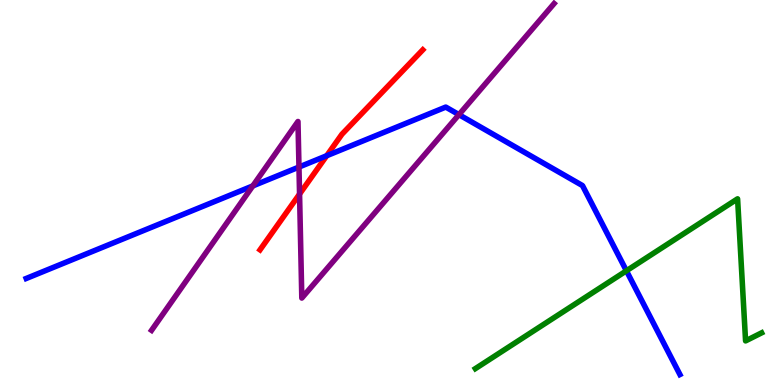[{'lines': ['blue', 'red'], 'intersections': [{'x': 4.22, 'y': 5.96}]}, {'lines': ['green', 'red'], 'intersections': []}, {'lines': ['purple', 'red'], 'intersections': [{'x': 3.87, 'y': 4.96}]}, {'lines': ['blue', 'green'], 'intersections': [{'x': 8.08, 'y': 2.97}]}, {'lines': ['blue', 'purple'], 'intersections': [{'x': 3.26, 'y': 5.17}, {'x': 3.86, 'y': 5.66}, {'x': 5.92, 'y': 7.02}]}, {'lines': ['green', 'purple'], 'intersections': []}]